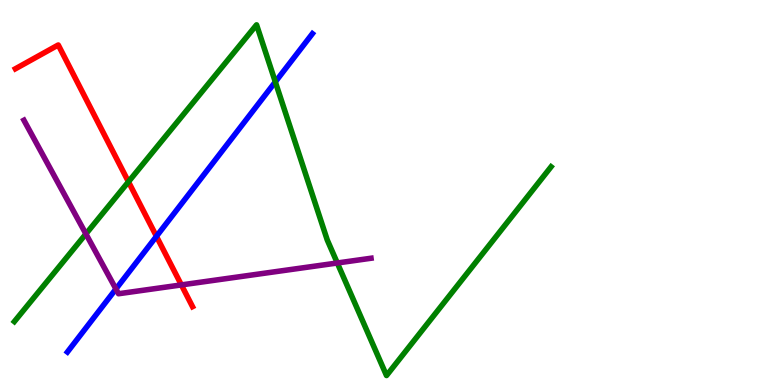[{'lines': ['blue', 'red'], 'intersections': [{'x': 2.02, 'y': 3.86}]}, {'lines': ['green', 'red'], 'intersections': [{'x': 1.66, 'y': 5.28}]}, {'lines': ['purple', 'red'], 'intersections': [{'x': 2.34, 'y': 2.6}]}, {'lines': ['blue', 'green'], 'intersections': [{'x': 3.55, 'y': 7.87}]}, {'lines': ['blue', 'purple'], 'intersections': [{'x': 1.5, 'y': 2.49}]}, {'lines': ['green', 'purple'], 'intersections': [{'x': 1.11, 'y': 3.92}, {'x': 4.35, 'y': 3.17}]}]